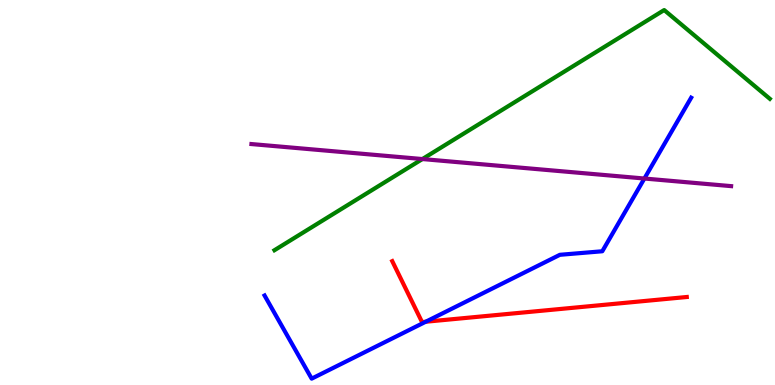[{'lines': ['blue', 'red'], 'intersections': [{'x': 5.49, 'y': 1.64}]}, {'lines': ['green', 'red'], 'intersections': []}, {'lines': ['purple', 'red'], 'intersections': []}, {'lines': ['blue', 'green'], 'intersections': []}, {'lines': ['blue', 'purple'], 'intersections': [{'x': 8.31, 'y': 5.36}]}, {'lines': ['green', 'purple'], 'intersections': [{'x': 5.45, 'y': 5.87}]}]